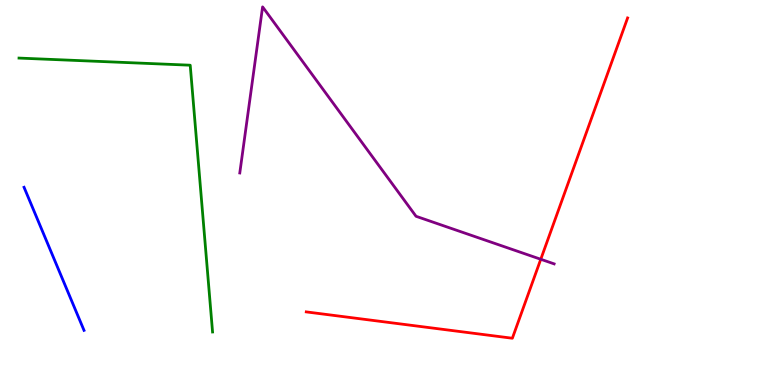[{'lines': ['blue', 'red'], 'intersections': []}, {'lines': ['green', 'red'], 'intersections': []}, {'lines': ['purple', 'red'], 'intersections': [{'x': 6.98, 'y': 3.27}]}, {'lines': ['blue', 'green'], 'intersections': []}, {'lines': ['blue', 'purple'], 'intersections': []}, {'lines': ['green', 'purple'], 'intersections': []}]